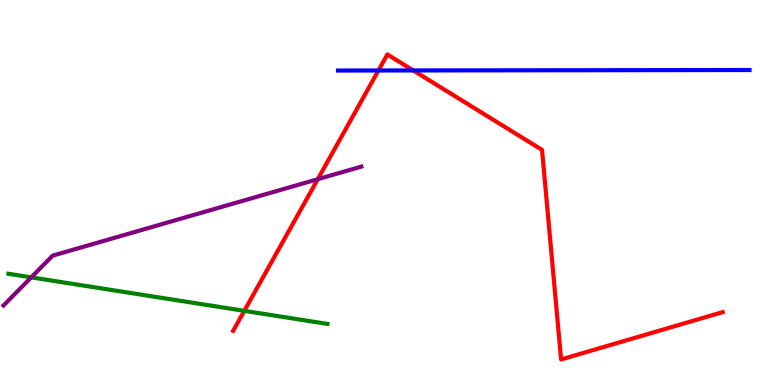[{'lines': ['blue', 'red'], 'intersections': [{'x': 4.88, 'y': 8.17}, {'x': 5.33, 'y': 8.17}]}, {'lines': ['green', 'red'], 'intersections': [{'x': 3.15, 'y': 1.93}]}, {'lines': ['purple', 'red'], 'intersections': [{'x': 4.1, 'y': 5.35}]}, {'lines': ['blue', 'green'], 'intersections': []}, {'lines': ['blue', 'purple'], 'intersections': []}, {'lines': ['green', 'purple'], 'intersections': [{'x': 0.403, 'y': 2.8}]}]